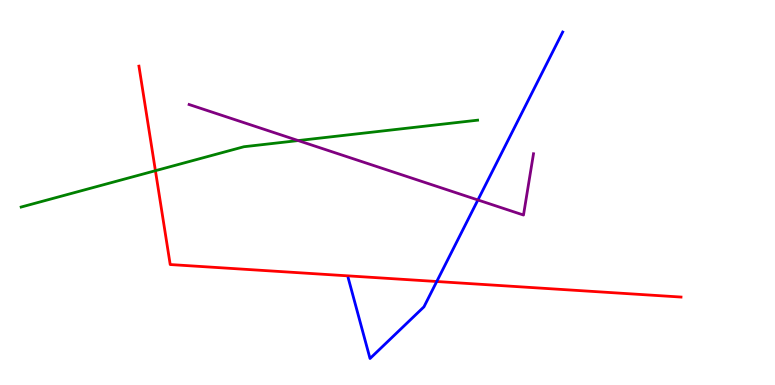[{'lines': ['blue', 'red'], 'intersections': [{'x': 5.64, 'y': 2.69}]}, {'lines': ['green', 'red'], 'intersections': [{'x': 2.01, 'y': 5.57}]}, {'lines': ['purple', 'red'], 'intersections': []}, {'lines': ['blue', 'green'], 'intersections': []}, {'lines': ['blue', 'purple'], 'intersections': [{'x': 6.17, 'y': 4.81}]}, {'lines': ['green', 'purple'], 'intersections': [{'x': 3.85, 'y': 6.35}]}]